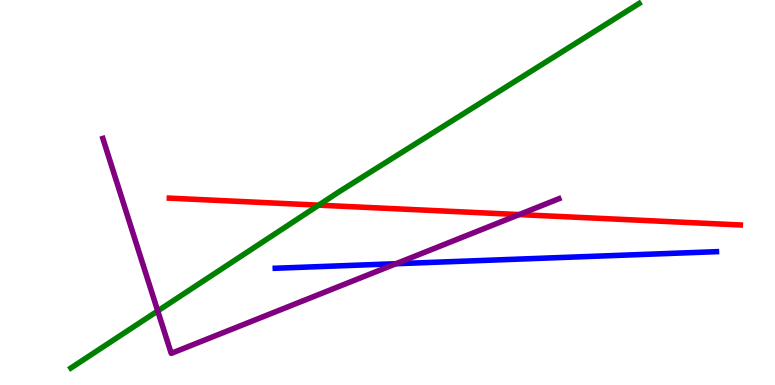[{'lines': ['blue', 'red'], 'intersections': []}, {'lines': ['green', 'red'], 'intersections': [{'x': 4.11, 'y': 4.67}]}, {'lines': ['purple', 'red'], 'intersections': [{'x': 6.7, 'y': 4.43}]}, {'lines': ['blue', 'green'], 'intersections': []}, {'lines': ['blue', 'purple'], 'intersections': [{'x': 5.11, 'y': 3.15}]}, {'lines': ['green', 'purple'], 'intersections': [{'x': 2.04, 'y': 1.92}]}]